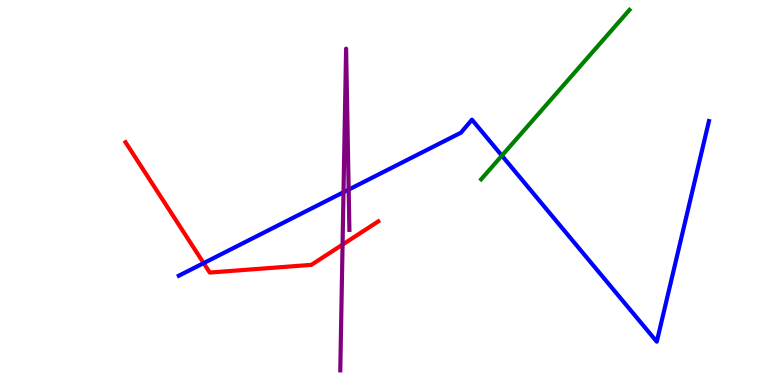[{'lines': ['blue', 'red'], 'intersections': [{'x': 2.63, 'y': 3.17}]}, {'lines': ['green', 'red'], 'intersections': []}, {'lines': ['purple', 'red'], 'intersections': [{'x': 4.42, 'y': 3.65}]}, {'lines': ['blue', 'green'], 'intersections': [{'x': 6.48, 'y': 5.96}]}, {'lines': ['blue', 'purple'], 'intersections': [{'x': 4.43, 'y': 5.01}, {'x': 4.5, 'y': 5.07}]}, {'lines': ['green', 'purple'], 'intersections': []}]